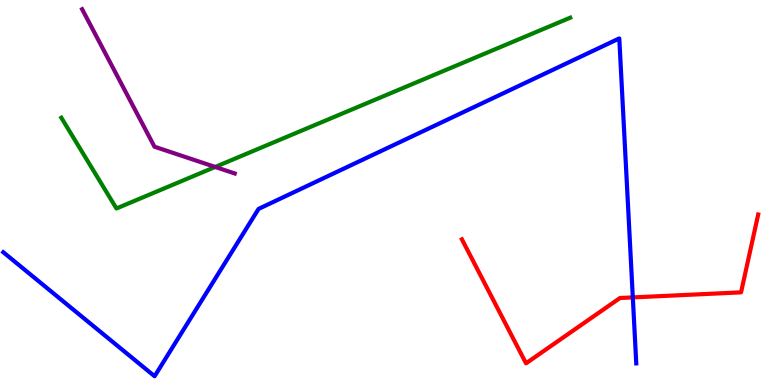[{'lines': ['blue', 'red'], 'intersections': [{'x': 8.17, 'y': 2.28}]}, {'lines': ['green', 'red'], 'intersections': []}, {'lines': ['purple', 'red'], 'intersections': []}, {'lines': ['blue', 'green'], 'intersections': []}, {'lines': ['blue', 'purple'], 'intersections': []}, {'lines': ['green', 'purple'], 'intersections': [{'x': 2.78, 'y': 5.66}]}]